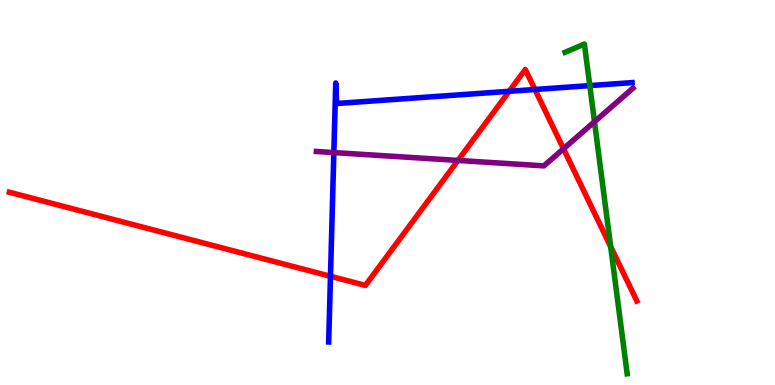[{'lines': ['blue', 'red'], 'intersections': [{'x': 4.26, 'y': 2.82}, {'x': 6.57, 'y': 7.63}, {'x': 6.9, 'y': 7.68}]}, {'lines': ['green', 'red'], 'intersections': [{'x': 7.88, 'y': 3.59}]}, {'lines': ['purple', 'red'], 'intersections': [{'x': 5.91, 'y': 5.83}, {'x': 7.27, 'y': 6.14}]}, {'lines': ['blue', 'green'], 'intersections': [{'x': 7.61, 'y': 7.78}]}, {'lines': ['blue', 'purple'], 'intersections': [{'x': 4.31, 'y': 6.04}]}, {'lines': ['green', 'purple'], 'intersections': [{'x': 7.67, 'y': 6.84}]}]